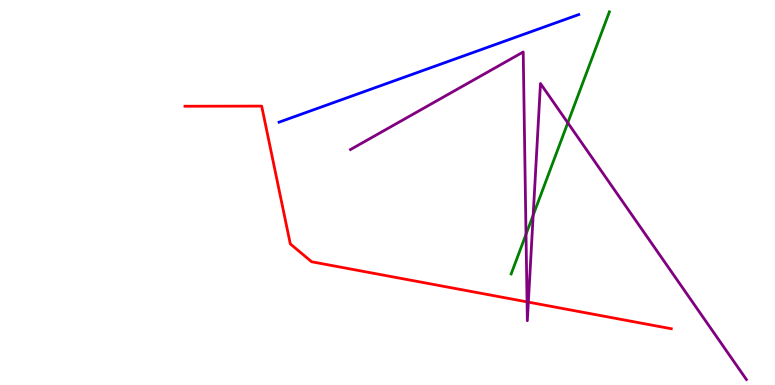[{'lines': ['blue', 'red'], 'intersections': []}, {'lines': ['green', 'red'], 'intersections': []}, {'lines': ['purple', 'red'], 'intersections': [{'x': 6.8, 'y': 2.16}, {'x': 6.82, 'y': 2.15}]}, {'lines': ['blue', 'green'], 'intersections': []}, {'lines': ['blue', 'purple'], 'intersections': []}, {'lines': ['green', 'purple'], 'intersections': [{'x': 6.79, 'y': 3.91}, {'x': 6.88, 'y': 4.41}, {'x': 7.33, 'y': 6.81}]}]